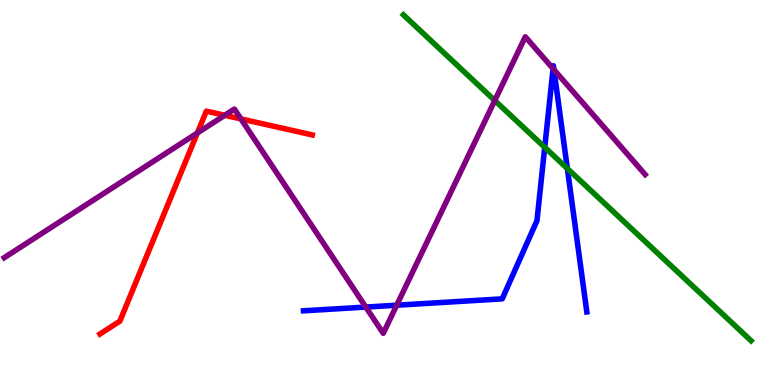[{'lines': ['blue', 'red'], 'intersections': []}, {'lines': ['green', 'red'], 'intersections': []}, {'lines': ['purple', 'red'], 'intersections': [{'x': 2.55, 'y': 6.55}, {'x': 2.9, 'y': 7.01}, {'x': 3.11, 'y': 6.91}]}, {'lines': ['blue', 'green'], 'intersections': [{'x': 7.03, 'y': 6.17}, {'x': 7.32, 'y': 5.62}]}, {'lines': ['blue', 'purple'], 'intersections': [{'x': 4.72, 'y': 2.02}, {'x': 5.12, 'y': 2.07}, {'x': 7.14, 'y': 8.22}, {'x': 7.15, 'y': 8.19}]}, {'lines': ['green', 'purple'], 'intersections': [{'x': 6.38, 'y': 7.39}]}]